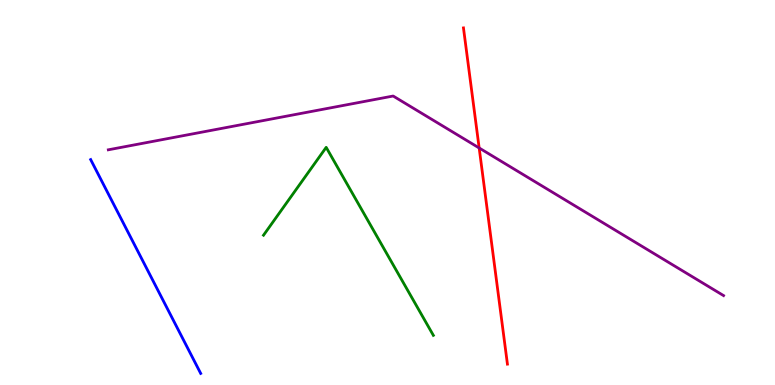[{'lines': ['blue', 'red'], 'intersections': []}, {'lines': ['green', 'red'], 'intersections': []}, {'lines': ['purple', 'red'], 'intersections': [{'x': 6.18, 'y': 6.16}]}, {'lines': ['blue', 'green'], 'intersections': []}, {'lines': ['blue', 'purple'], 'intersections': []}, {'lines': ['green', 'purple'], 'intersections': []}]